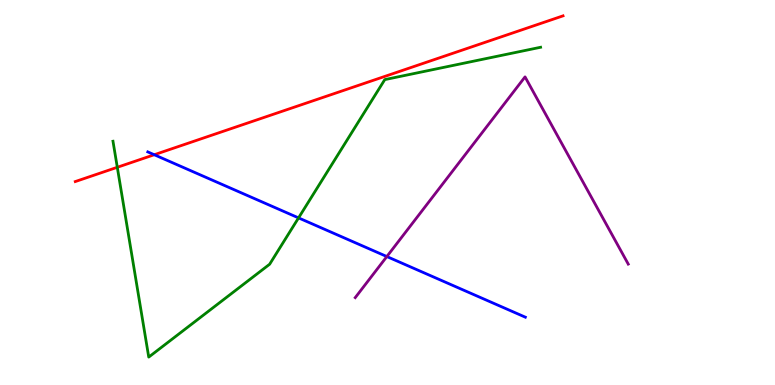[{'lines': ['blue', 'red'], 'intersections': [{'x': 1.99, 'y': 5.98}]}, {'lines': ['green', 'red'], 'intersections': [{'x': 1.51, 'y': 5.65}]}, {'lines': ['purple', 'red'], 'intersections': []}, {'lines': ['blue', 'green'], 'intersections': [{'x': 3.85, 'y': 4.34}]}, {'lines': ['blue', 'purple'], 'intersections': [{'x': 4.99, 'y': 3.34}]}, {'lines': ['green', 'purple'], 'intersections': []}]